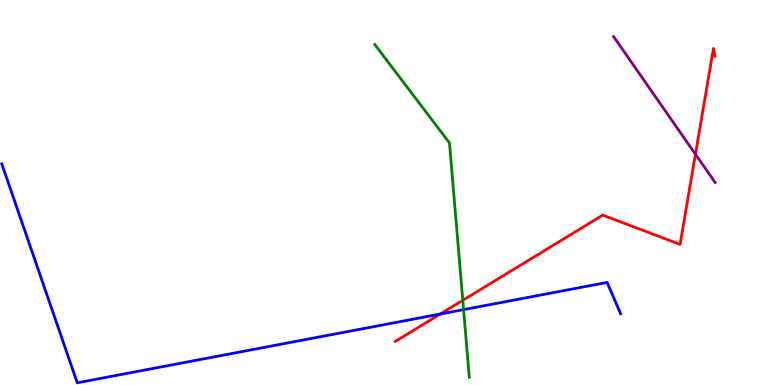[{'lines': ['blue', 'red'], 'intersections': [{'x': 5.68, 'y': 1.84}]}, {'lines': ['green', 'red'], 'intersections': [{'x': 5.97, 'y': 2.2}]}, {'lines': ['purple', 'red'], 'intersections': [{'x': 8.97, 'y': 5.99}]}, {'lines': ['blue', 'green'], 'intersections': [{'x': 5.98, 'y': 1.96}]}, {'lines': ['blue', 'purple'], 'intersections': []}, {'lines': ['green', 'purple'], 'intersections': []}]